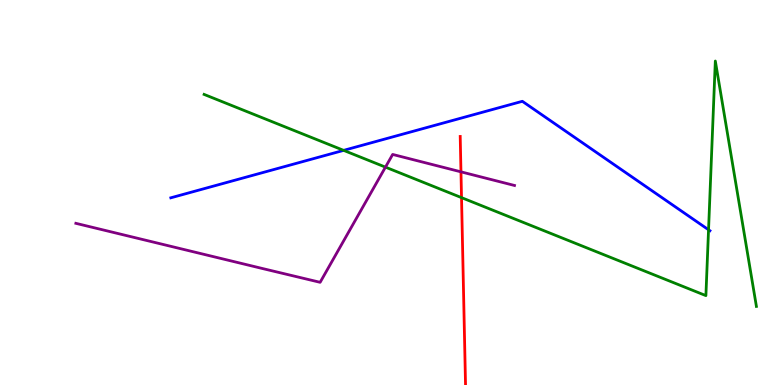[{'lines': ['blue', 'red'], 'intersections': []}, {'lines': ['green', 'red'], 'intersections': [{'x': 5.96, 'y': 4.87}]}, {'lines': ['purple', 'red'], 'intersections': [{'x': 5.95, 'y': 5.54}]}, {'lines': ['blue', 'green'], 'intersections': [{'x': 4.43, 'y': 6.09}, {'x': 9.14, 'y': 4.03}]}, {'lines': ['blue', 'purple'], 'intersections': []}, {'lines': ['green', 'purple'], 'intersections': [{'x': 4.97, 'y': 5.66}]}]